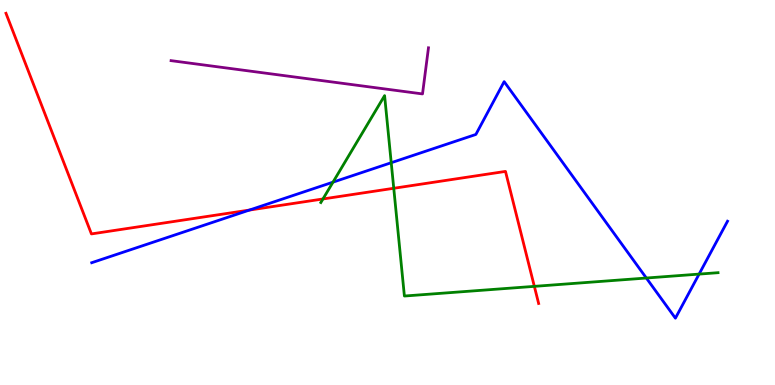[{'lines': ['blue', 'red'], 'intersections': [{'x': 3.22, 'y': 4.54}]}, {'lines': ['green', 'red'], 'intersections': [{'x': 4.17, 'y': 4.83}, {'x': 5.08, 'y': 5.11}, {'x': 6.89, 'y': 2.56}]}, {'lines': ['purple', 'red'], 'intersections': []}, {'lines': ['blue', 'green'], 'intersections': [{'x': 4.3, 'y': 5.27}, {'x': 5.05, 'y': 5.77}, {'x': 8.34, 'y': 2.78}, {'x': 9.02, 'y': 2.88}]}, {'lines': ['blue', 'purple'], 'intersections': []}, {'lines': ['green', 'purple'], 'intersections': []}]